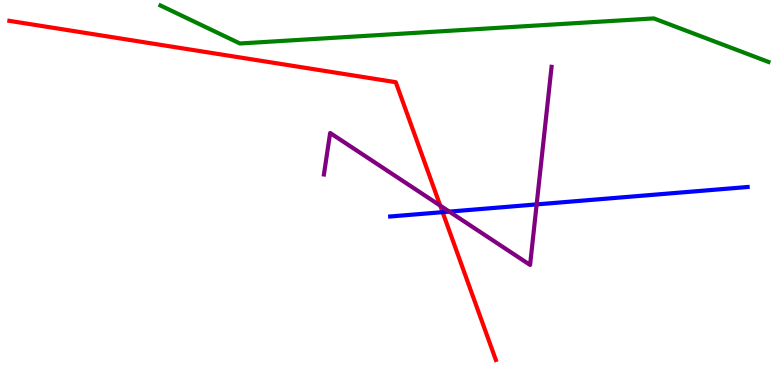[{'lines': ['blue', 'red'], 'intersections': [{'x': 5.71, 'y': 4.49}]}, {'lines': ['green', 'red'], 'intersections': []}, {'lines': ['purple', 'red'], 'intersections': [{'x': 5.68, 'y': 4.66}]}, {'lines': ['blue', 'green'], 'intersections': []}, {'lines': ['blue', 'purple'], 'intersections': [{'x': 5.8, 'y': 4.5}, {'x': 6.92, 'y': 4.69}]}, {'lines': ['green', 'purple'], 'intersections': []}]